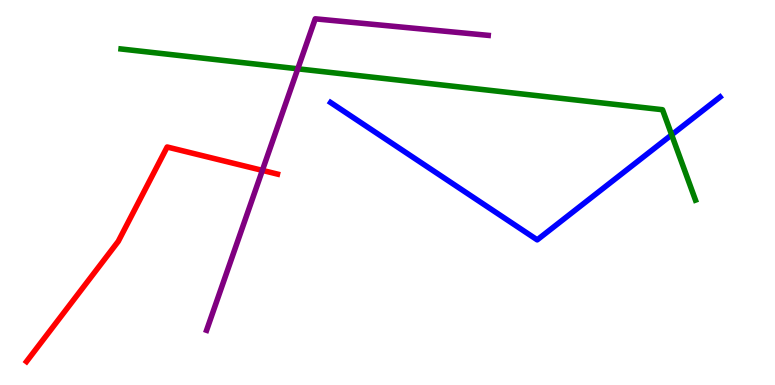[{'lines': ['blue', 'red'], 'intersections': []}, {'lines': ['green', 'red'], 'intersections': []}, {'lines': ['purple', 'red'], 'intersections': [{'x': 3.39, 'y': 5.57}]}, {'lines': ['blue', 'green'], 'intersections': [{'x': 8.67, 'y': 6.5}]}, {'lines': ['blue', 'purple'], 'intersections': []}, {'lines': ['green', 'purple'], 'intersections': [{'x': 3.84, 'y': 8.21}]}]